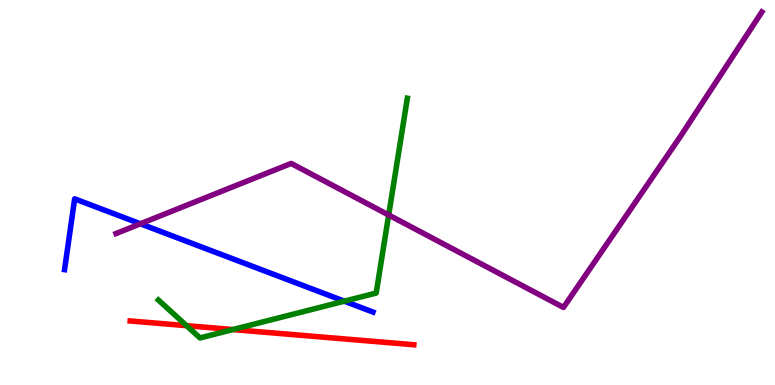[{'lines': ['blue', 'red'], 'intersections': []}, {'lines': ['green', 'red'], 'intersections': [{'x': 2.41, 'y': 1.54}, {'x': 3.0, 'y': 1.44}]}, {'lines': ['purple', 'red'], 'intersections': []}, {'lines': ['blue', 'green'], 'intersections': [{'x': 4.44, 'y': 2.18}]}, {'lines': ['blue', 'purple'], 'intersections': [{'x': 1.81, 'y': 4.19}]}, {'lines': ['green', 'purple'], 'intersections': [{'x': 5.02, 'y': 4.42}]}]